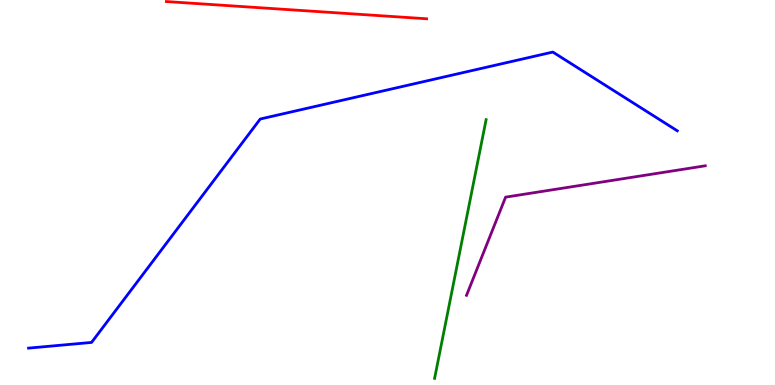[{'lines': ['blue', 'red'], 'intersections': []}, {'lines': ['green', 'red'], 'intersections': []}, {'lines': ['purple', 'red'], 'intersections': []}, {'lines': ['blue', 'green'], 'intersections': []}, {'lines': ['blue', 'purple'], 'intersections': []}, {'lines': ['green', 'purple'], 'intersections': []}]